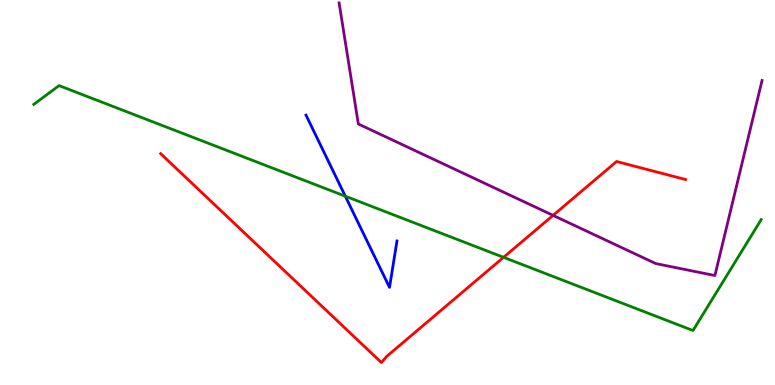[{'lines': ['blue', 'red'], 'intersections': []}, {'lines': ['green', 'red'], 'intersections': [{'x': 6.5, 'y': 3.32}]}, {'lines': ['purple', 'red'], 'intersections': [{'x': 7.14, 'y': 4.41}]}, {'lines': ['blue', 'green'], 'intersections': [{'x': 4.46, 'y': 4.9}]}, {'lines': ['blue', 'purple'], 'intersections': []}, {'lines': ['green', 'purple'], 'intersections': []}]